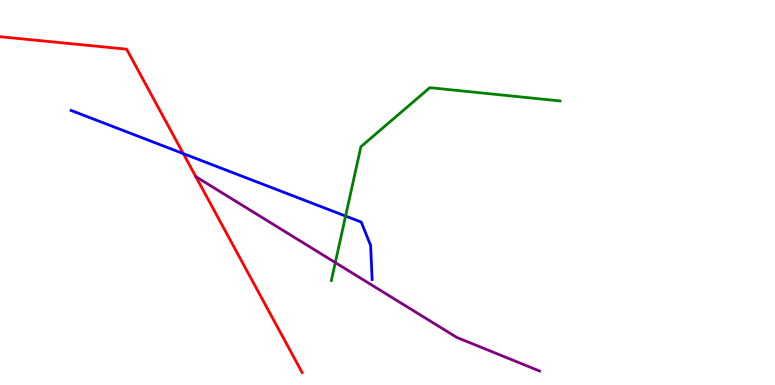[{'lines': ['blue', 'red'], 'intersections': [{'x': 2.37, 'y': 6.01}]}, {'lines': ['green', 'red'], 'intersections': []}, {'lines': ['purple', 'red'], 'intersections': []}, {'lines': ['blue', 'green'], 'intersections': [{'x': 4.46, 'y': 4.39}]}, {'lines': ['blue', 'purple'], 'intersections': []}, {'lines': ['green', 'purple'], 'intersections': [{'x': 4.33, 'y': 3.18}]}]